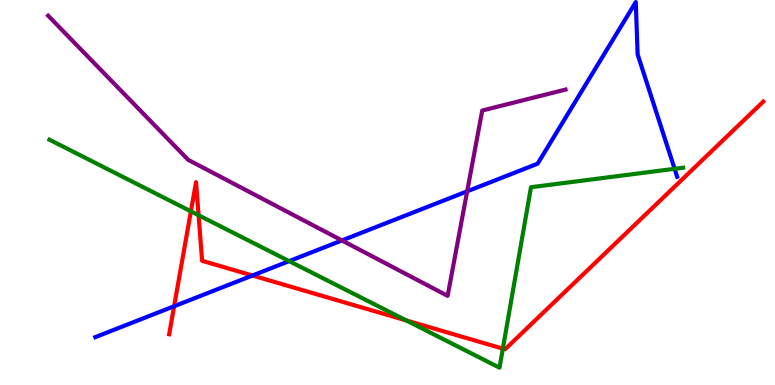[{'lines': ['blue', 'red'], 'intersections': [{'x': 2.25, 'y': 2.05}, {'x': 3.26, 'y': 2.84}]}, {'lines': ['green', 'red'], 'intersections': [{'x': 2.46, 'y': 4.51}, {'x': 2.56, 'y': 4.41}, {'x': 5.24, 'y': 1.68}, {'x': 6.49, 'y': 0.944}]}, {'lines': ['purple', 'red'], 'intersections': []}, {'lines': ['blue', 'green'], 'intersections': [{'x': 3.73, 'y': 3.22}, {'x': 8.7, 'y': 5.62}]}, {'lines': ['blue', 'purple'], 'intersections': [{'x': 4.41, 'y': 3.75}, {'x': 6.03, 'y': 5.03}]}, {'lines': ['green', 'purple'], 'intersections': []}]